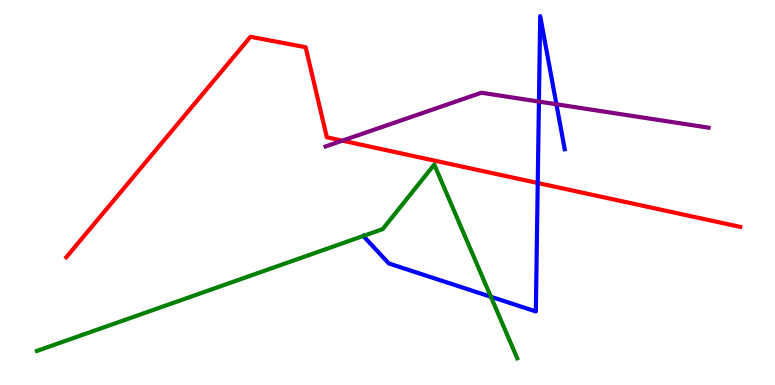[{'lines': ['blue', 'red'], 'intersections': [{'x': 6.94, 'y': 5.25}]}, {'lines': ['green', 'red'], 'intersections': []}, {'lines': ['purple', 'red'], 'intersections': [{'x': 4.42, 'y': 6.35}]}, {'lines': ['blue', 'green'], 'intersections': [{'x': 6.33, 'y': 2.29}]}, {'lines': ['blue', 'purple'], 'intersections': [{'x': 6.95, 'y': 7.36}, {'x': 7.18, 'y': 7.29}]}, {'lines': ['green', 'purple'], 'intersections': []}]